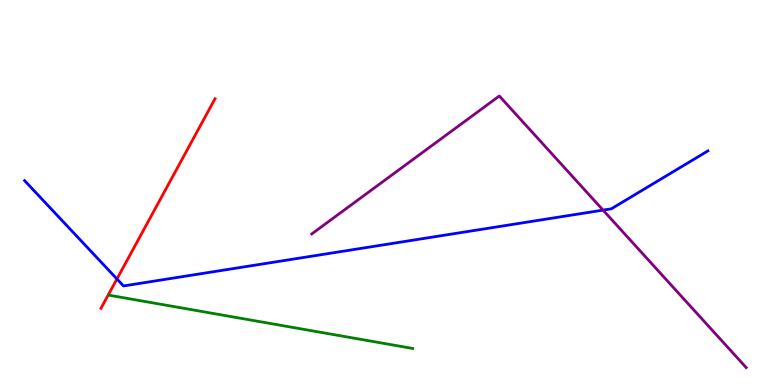[{'lines': ['blue', 'red'], 'intersections': [{'x': 1.51, 'y': 2.75}]}, {'lines': ['green', 'red'], 'intersections': []}, {'lines': ['purple', 'red'], 'intersections': []}, {'lines': ['blue', 'green'], 'intersections': []}, {'lines': ['blue', 'purple'], 'intersections': [{'x': 7.78, 'y': 4.54}]}, {'lines': ['green', 'purple'], 'intersections': []}]